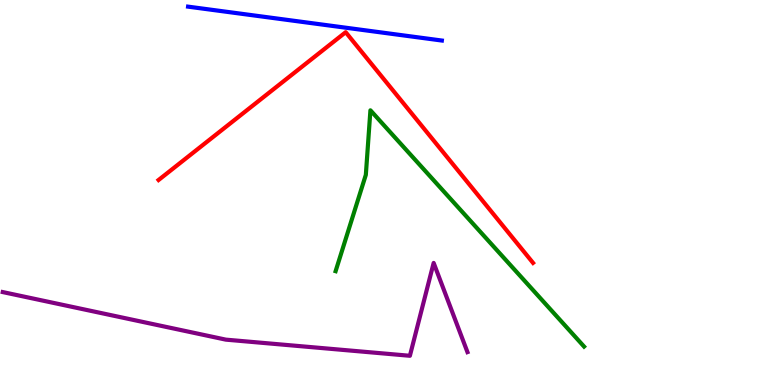[{'lines': ['blue', 'red'], 'intersections': []}, {'lines': ['green', 'red'], 'intersections': []}, {'lines': ['purple', 'red'], 'intersections': []}, {'lines': ['blue', 'green'], 'intersections': []}, {'lines': ['blue', 'purple'], 'intersections': []}, {'lines': ['green', 'purple'], 'intersections': []}]